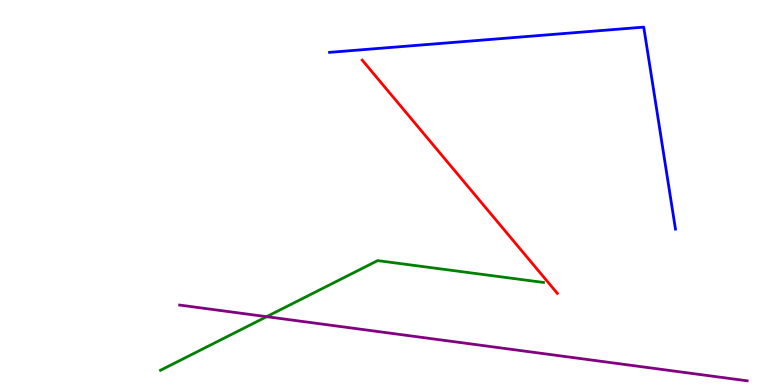[{'lines': ['blue', 'red'], 'intersections': []}, {'lines': ['green', 'red'], 'intersections': []}, {'lines': ['purple', 'red'], 'intersections': []}, {'lines': ['blue', 'green'], 'intersections': []}, {'lines': ['blue', 'purple'], 'intersections': []}, {'lines': ['green', 'purple'], 'intersections': [{'x': 3.44, 'y': 1.77}]}]